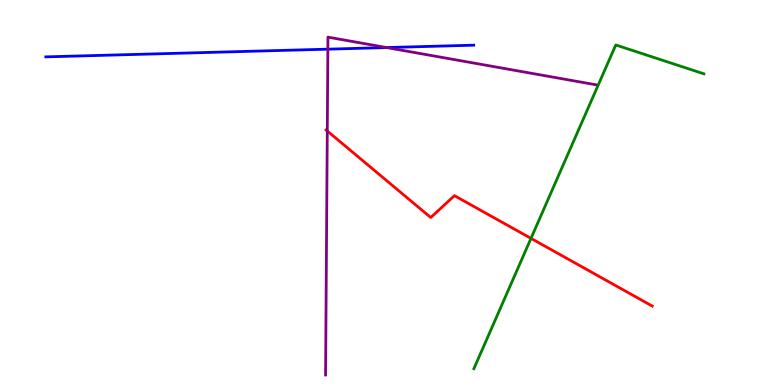[{'lines': ['blue', 'red'], 'intersections': []}, {'lines': ['green', 'red'], 'intersections': [{'x': 6.85, 'y': 3.81}]}, {'lines': ['purple', 'red'], 'intersections': [{'x': 4.22, 'y': 6.6}]}, {'lines': ['blue', 'green'], 'intersections': []}, {'lines': ['blue', 'purple'], 'intersections': [{'x': 4.23, 'y': 8.72}, {'x': 4.99, 'y': 8.76}]}, {'lines': ['green', 'purple'], 'intersections': []}]